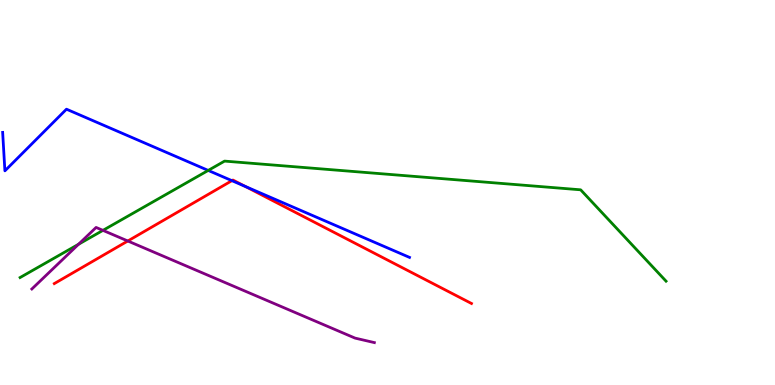[{'lines': ['blue', 'red'], 'intersections': [{'x': 2.99, 'y': 5.31}, {'x': 3.17, 'y': 5.16}]}, {'lines': ['green', 'red'], 'intersections': []}, {'lines': ['purple', 'red'], 'intersections': [{'x': 1.65, 'y': 3.74}]}, {'lines': ['blue', 'green'], 'intersections': [{'x': 2.69, 'y': 5.57}]}, {'lines': ['blue', 'purple'], 'intersections': []}, {'lines': ['green', 'purple'], 'intersections': [{'x': 1.01, 'y': 3.66}, {'x': 1.33, 'y': 4.02}]}]